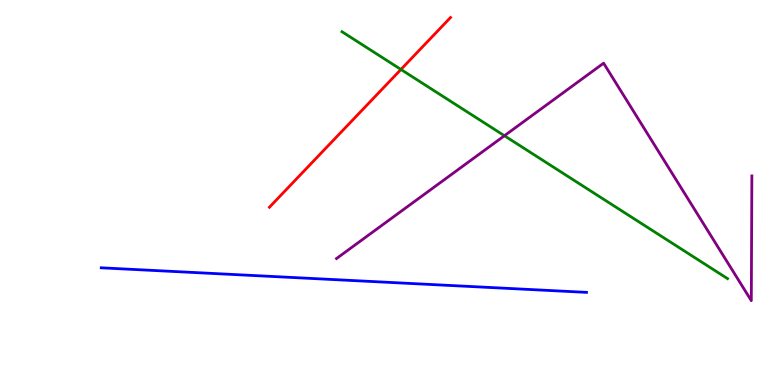[{'lines': ['blue', 'red'], 'intersections': []}, {'lines': ['green', 'red'], 'intersections': [{'x': 5.17, 'y': 8.2}]}, {'lines': ['purple', 'red'], 'intersections': []}, {'lines': ['blue', 'green'], 'intersections': []}, {'lines': ['blue', 'purple'], 'intersections': []}, {'lines': ['green', 'purple'], 'intersections': [{'x': 6.51, 'y': 6.47}]}]